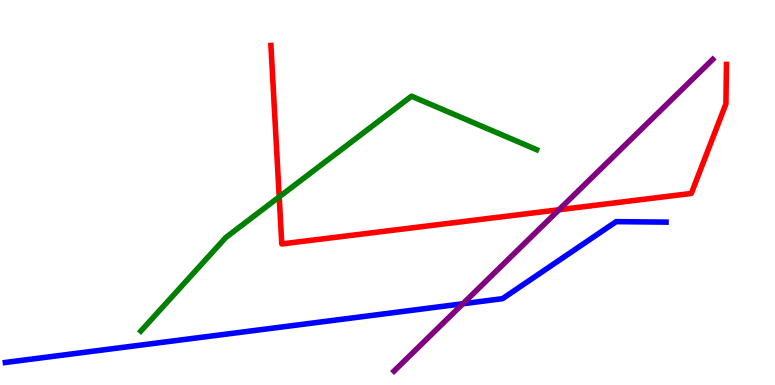[{'lines': ['blue', 'red'], 'intersections': []}, {'lines': ['green', 'red'], 'intersections': [{'x': 3.6, 'y': 4.89}]}, {'lines': ['purple', 'red'], 'intersections': [{'x': 7.21, 'y': 4.55}]}, {'lines': ['blue', 'green'], 'intersections': []}, {'lines': ['blue', 'purple'], 'intersections': [{'x': 5.97, 'y': 2.11}]}, {'lines': ['green', 'purple'], 'intersections': []}]